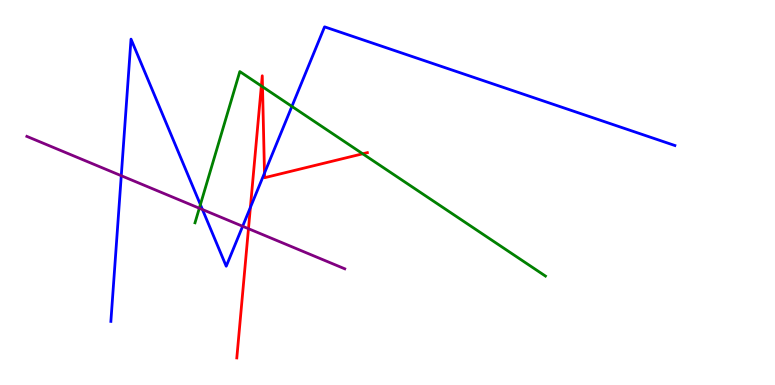[{'lines': ['blue', 'red'], 'intersections': [{'x': 3.23, 'y': 4.61}, {'x': 3.41, 'y': 5.5}]}, {'lines': ['green', 'red'], 'intersections': [{'x': 3.37, 'y': 7.77}, {'x': 3.39, 'y': 7.75}, {'x': 4.68, 'y': 6.01}]}, {'lines': ['purple', 'red'], 'intersections': [{'x': 3.21, 'y': 4.06}]}, {'lines': ['blue', 'green'], 'intersections': [{'x': 2.59, 'y': 4.69}, {'x': 3.77, 'y': 7.24}]}, {'lines': ['blue', 'purple'], 'intersections': [{'x': 1.56, 'y': 5.44}, {'x': 2.61, 'y': 4.56}, {'x': 3.13, 'y': 4.12}]}, {'lines': ['green', 'purple'], 'intersections': [{'x': 2.57, 'y': 4.59}]}]